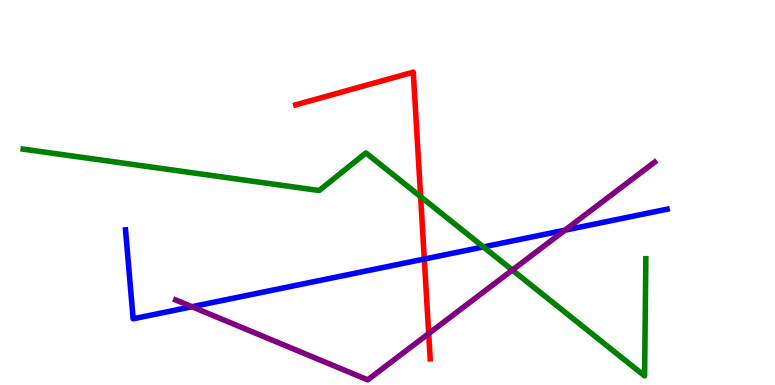[{'lines': ['blue', 'red'], 'intersections': [{'x': 5.47, 'y': 3.27}]}, {'lines': ['green', 'red'], 'intersections': [{'x': 5.43, 'y': 4.89}]}, {'lines': ['purple', 'red'], 'intersections': [{'x': 5.53, 'y': 1.34}]}, {'lines': ['blue', 'green'], 'intersections': [{'x': 6.24, 'y': 3.59}]}, {'lines': ['blue', 'purple'], 'intersections': [{'x': 2.48, 'y': 2.03}, {'x': 7.29, 'y': 4.02}]}, {'lines': ['green', 'purple'], 'intersections': [{'x': 6.61, 'y': 2.98}]}]